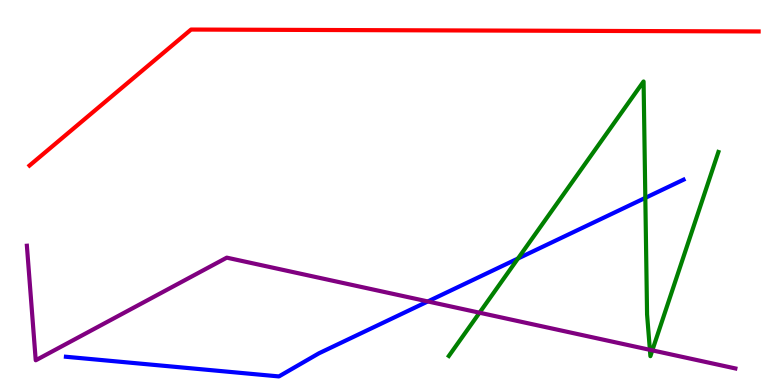[{'lines': ['blue', 'red'], 'intersections': []}, {'lines': ['green', 'red'], 'intersections': []}, {'lines': ['purple', 'red'], 'intersections': []}, {'lines': ['blue', 'green'], 'intersections': [{'x': 6.68, 'y': 3.29}, {'x': 8.33, 'y': 4.86}]}, {'lines': ['blue', 'purple'], 'intersections': [{'x': 5.52, 'y': 2.17}]}, {'lines': ['green', 'purple'], 'intersections': [{'x': 6.19, 'y': 1.88}, {'x': 8.39, 'y': 0.914}, {'x': 8.42, 'y': 0.9}]}]